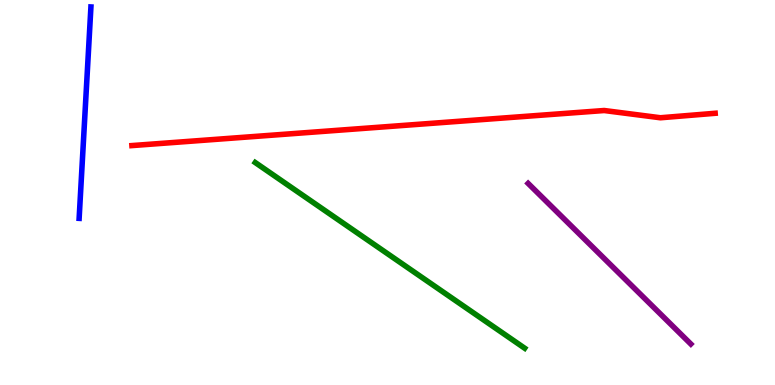[{'lines': ['blue', 'red'], 'intersections': []}, {'lines': ['green', 'red'], 'intersections': []}, {'lines': ['purple', 'red'], 'intersections': []}, {'lines': ['blue', 'green'], 'intersections': []}, {'lines': ['blue', 'purple'], 'intersections': []}, {'lines': ['green', 'purple'], 'intersections': []}]